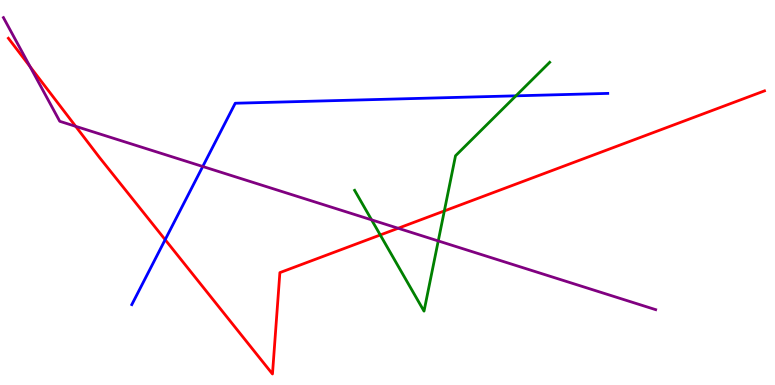[{'lines': ['blue', 'red'], 'intersections': [{'x': 2.13, 'y': 3.77}]}, {'lines': ['green', 'red'], 'intersections': [{'x': 4.91, 'y': 3.9}, {'x': 5.73, 'y': 4.52}]}, {'lines': ['purple', 'red'], 'intersections': [{'x': 0.388, 'y': 8.27}, {'x': 0.976, 'y': 6.72}, {'x': 5.14, 'y': 4.07}]}, {'lines': ['blue', 'green'], 'intersections': [{'x': 6.66, 'y': 7.51}]}, {'lines': ['blue', 'purple'], 'intersections': [{'x': 2.62, 'y': 5.68}]}, {'lines': ['green', 'purple'], 'intersections': [{'x': 4.79, 'y': 4.29}, {'x': 5.65, 'y': 3.74}]}]